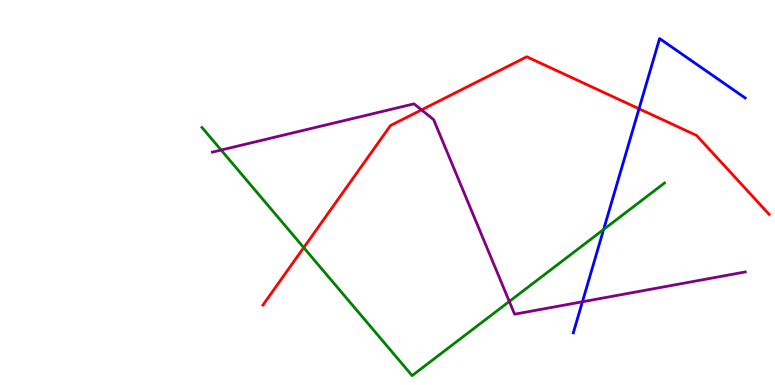[{'lines': ['blue', 'red'], 'intersections': [{'x': 8.25, 'y': 7.17}]}, {'lines': ['green', 'red'], 'intersections': [{'x': 3.92, 'y': 3.57}]}, {'lines': ['purple', 'red'], 'intersections': [{'x': 5.44, 'y': 7.15}]}, {'lines': ['blue', 'green'], 'intersections': [{'x': 7.79, 'y': 4.04}]}, {'lines': ['blue', 'purple'], 'intersections': [{'x': 7.52, 'y': 2.16}]}, {'lines': ['green', 'purple'], 'intersections': [{'x': 2.85, 'y': 6.1}, {'x': 6.57, 'y': 2.17}]}]